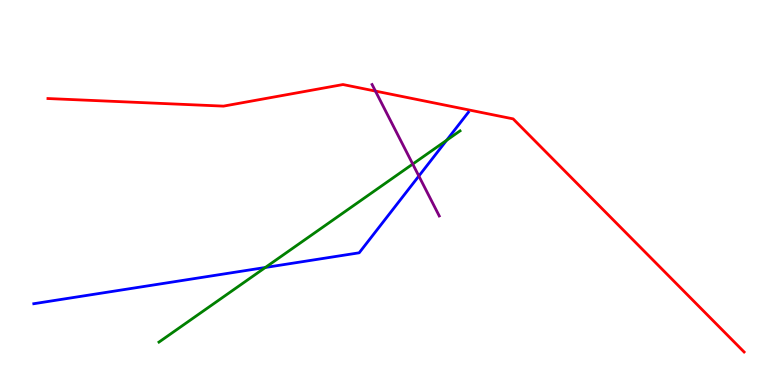[{'lines': ['blue', 'red'], 'intersections': []}, {'lines': ['green', 'red'], 'intersections': []}, {'lines': ['purple', 'red'], 'intersections': [{'x': 4.84, 'y': 7.63}]}, {'lines': ['blue', 'green'], 'intersections': [{'x': 3.42, 'y': 3.05}, {'x': 5.76, 'y': 6.36}]}, {'lines': ['blue', 'purple'], 'intersections': [{'x': 5.4, 'y': 5.43}]}, {'lines': ['green', 'purple'], 'intersections': [{'x': 5.33, 'y': 5.74}]}]